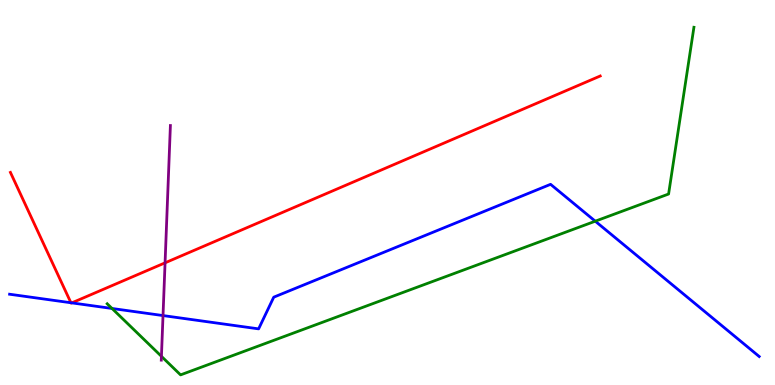[{'lines': ['blue', 'red'], 'intersections': [{'x': 0.915, 'y': 2.14}, {'x': 0.926, 'y': 2.13}]}, {'lines': ['green', 'red'], 'intersections': []}, {'lines': ['purple', 'red'], 'intersections': [{'x': 2.13, 'y': 3.17}]}, {'lines': ['blue', 'green'], 'intersections': [{'x': 1.45, 'y': 1.99}, {'x': 7.68, 'y': 4.25}]}, {'lines': ['blue', 'purple'], 'intersections': [{'x': 2.1, 'y': 1.8}]}, {'lines': ['green', 'purple'], 'intersections': [{'x': 2.08, 'y': 0.744}]}]